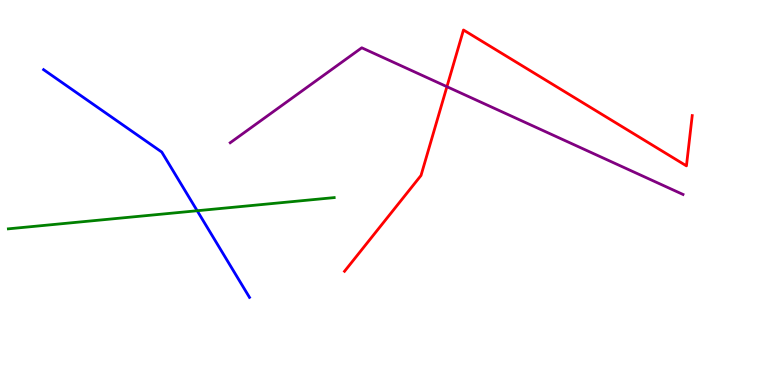[{'lines': ['blue', 'red'], 'intersections': []}, {'lines': ['green', 'red'], 'intersections': []}, {'lines': ['purple', 'red'], 'intersections': [{'x': 5.77, 'y': 7.75}]}, {'lines': ['blue', 'green'], 'intersections': [{'x': 2.54, 'y': 4.53}]}, {'lines': ['blue', 'purple'], 'intersections': []}, {'lines': ['green', 'purple'], 'intersections': []}]